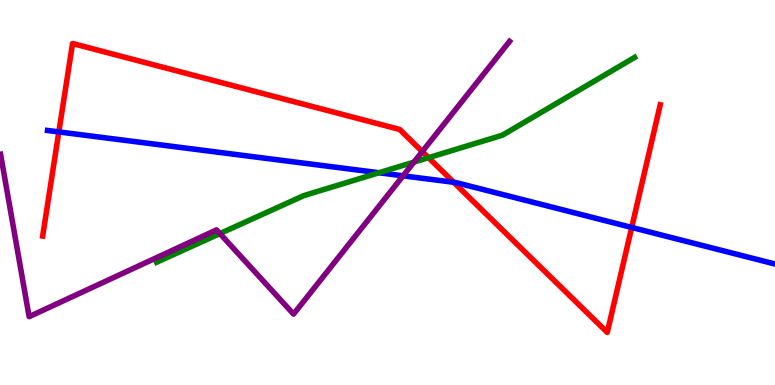[{'lines': ['blue', 'red'], 'intersections': [{'x': 0.759, 'y': 6.57}, {'x': 5.85, 'y': 5.27}, {'x': 8.15, 'y': 4.09}]}, {'lines': ['green', 'red'], 'intersections': [{'x': 5.53, 'y': 5.9}]}, {'lines': ['purple', 'red'], 'intersections': [{'x': 5.45, 'y': 6.06}]}, {'lines': ['blue', 'green'], 'intersections': [{'x': 4.89, 'y': 5.51}]}, {'lines': ['blue', 'purple'], 'intersections': [{'x': 5.2, 'y': 5.43}]}, {'lines': ['green', 'purple'], 'intersections': [{'x': 2.84, 'y': 3.93}, {'x': 5.34, 'y': 5.79}]}]